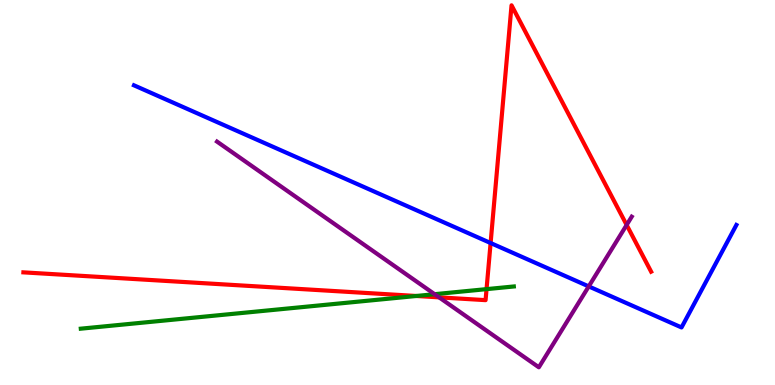[{'lines': ['blue', 'red'], 'intersections': [{'x': 6.33, 'y': 3.69}]}, {'lines': ['green', 'red'], 'intersections': [{'x': 5.37, 'y': 2.31}, {'x': 6.28, 'y': 2.49}]}, {'lines': ['purple', 'red'], 'intersections': [{'x': 5.67, 'y': 2.28}, {'x': 8.09, 'y': 4.16}]}, {'lines': ['blue', 'green'], 'intersections': []}, {'lines': ['blue', 'purple'], 'intersections': [{'x': 7.6, 'y': 2.56}]}, {'lines': ['green', 'purple'], 'intersections': [{'x': 5.61, 'y': 2.36}]}]